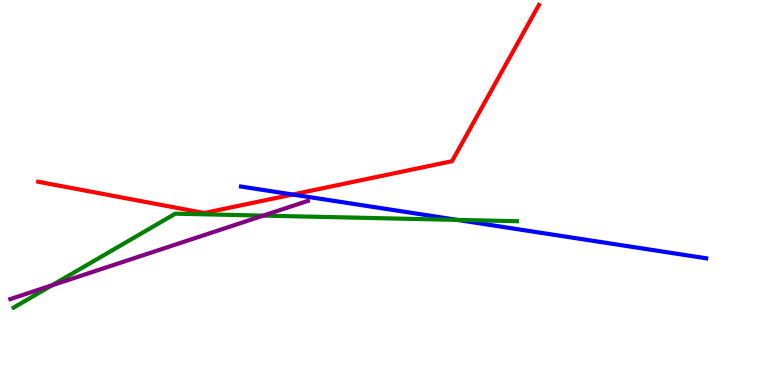[{'lines': ['blue', 'red'], 'intersections': [{'x': 3.78, 'y': 4.95}]}, {'lines': ['green', 'red'], 'intersections': []}, {'lines': ['purple', 'red'], 'intersections': []}, {'lines': ['blue', 'green'], 'intersections': [{'x': 5.9, 'y': 4.29}]}, {'lines': ['blue', 'purple'], 'intersections': []}, {'lines': ['green', 'purple'], 'intersections': [{'x': 0.671, 'y': 2.59}, {'x': 3.4, 'y': 4.4}]}]